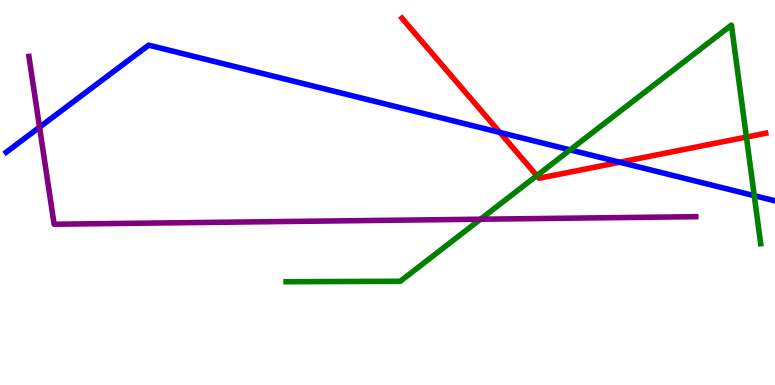[{'lines': ['blue', 'red'], 'intersections': [{'x': 6.45, 'y': 6.56}, {'x': 8.0, 'y': 5.79}]}, {'lines': ['green', 'red'], 'intersections': [{'x': 6.93, 'y': 5.44}, {'x': 9.63, 'y': 6.44}]}, {'lines': ['purple', 'red'], 'intersections': []}, {'lines': ['blue', 'green'], 'intersections': [{'x': 7.36, 'y': 6.11}, {'x': 9.73, 'y': 4.92}]}, {'lines': ['blue', 'purple'], 'intersections': [{'x': 0.51, 'y': 6.7}]}, {'lines': ['green', 'purple'], 'intersections': [{'x': 6.2, 'y': 4.31}]}]